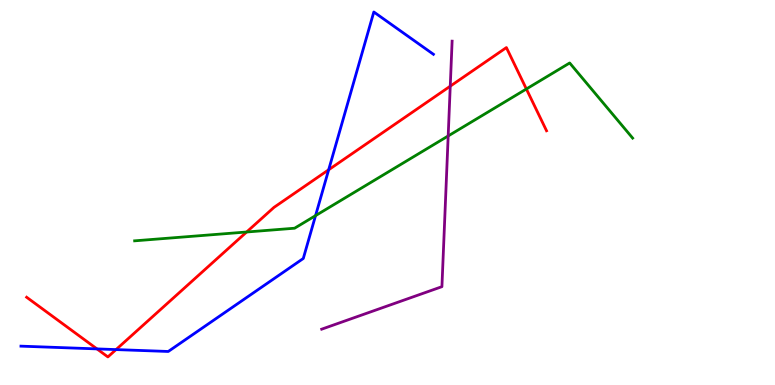[{'lines': ['blue', 'red'], 'intersections': [{'x': 1.25, 'y': 0.938}, {'x': 1.5, 'y': 0.92}, {'x': 4.24, 'y': 5.59}]}, {'lines': ['green', 'red'], 'intersections': [{'x': 3.18, 'y': 3.97}, {'x': 6.79, 'y': 7.69}]}, {'lines': ['purple', 'red'], 'intersections': [{'x': 5.81, 'y': 7.76}]}, {'lines': ['blue', 'green'], 'intersections': [{'x': 4.07, 'y': 4.4}]}, {'lines': ['blue', 'purple'], 'intersections': []}, {'lines': ['green', 'purple'], 'intersections': [{'x': 5.78, 'y': 6.47}]}]